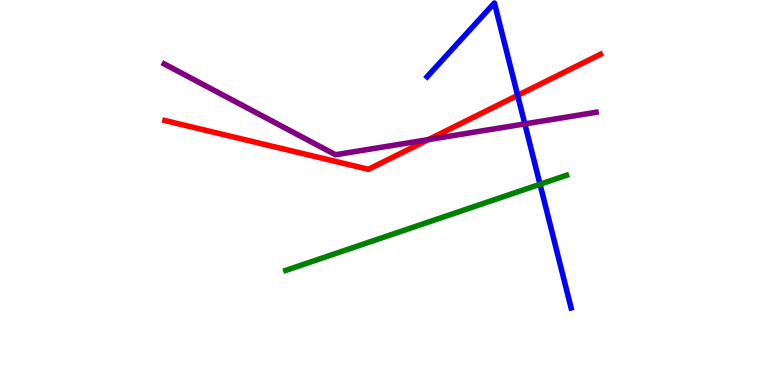[{'lines': ['blue', 'red'], 'intersections': [{'x': 6.68, 'y': 7.52}]}, {'lines': ['green', 'red'], 'intersections': []}, {'lines': ['purple', 'red'], 'intersections': [{'x': 5.53, 'y': 6.37}]}, {'lines': ['blue', 'green'], 'intersections': [{'x': 6.97, 'y': 5.21}]}, {'lines': ['blue', 'purple'], 'intersections': [{'x': 6.77, 'y': 6.78}]}, {'lines': ['green', 'purple'], 'intersections': []}]